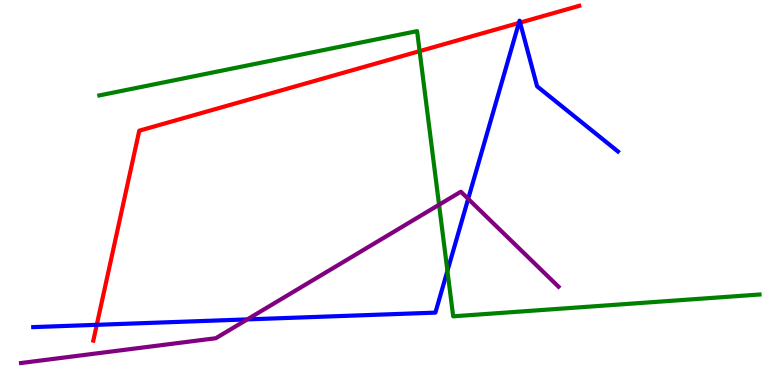[{'lines': ['blue', 'red'], 'intersections': [{'x': 1.25, 'y': 1.56}, {'x': 6.7, 'y': 9.4}, {'x': 6.71, 'y': 9.41}]}, {'lines': ['green', 'red'], 'intersections': [{'x': 5.41, 'y': 8.67}]}, {'lines': ['purple', 'red'], 'intersections': []}, {'lines': ['blue', 'green'], 'intersections': [{'x': 5.77, 'y': 2.96}]}, {'lines': ['blue', 'purple'], 'intersections': [{'x': 3.19, 'y': 1.7}, {'x': 6.04, 'y': 4.83}]}, {'lines': ['green', 'purple'], 'intersections': [{'x': 5.67, 'y': 4.68}]}]